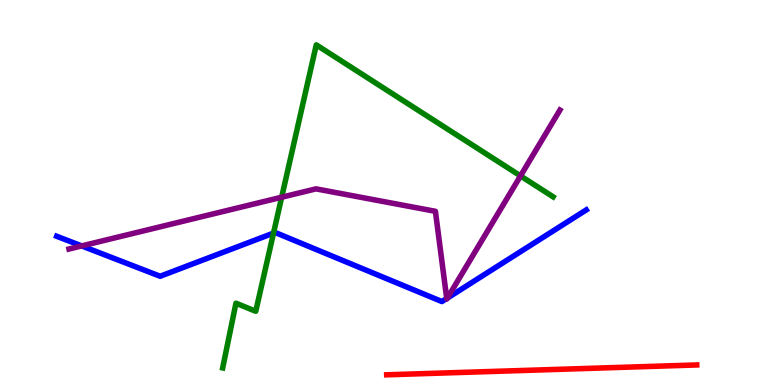[{'lines': ['blue', 'red'], 'intersections': []}, {'lines': ['green', 'red'], 'intersections': []}, {'lines': ['purple', 'red'], 'intersections': []}, {'lines': ['blue', 'green'], 'intersections': [{'x': 3.53, 'y': 3.95}]}, {'lines': ['blue', 'purple'], 'intersections': [{'x': 1.05, 'y': 3.61}, {'x': 5.76, 'y': 2.25}, {'x': 5.77, 'y': 2.26}]}, {'lines': ['green', 'purple'], 'intersections': [{'x': 3.63, 'y': 4.88}, {'x': 6.72, 'y': 5.43}]}]